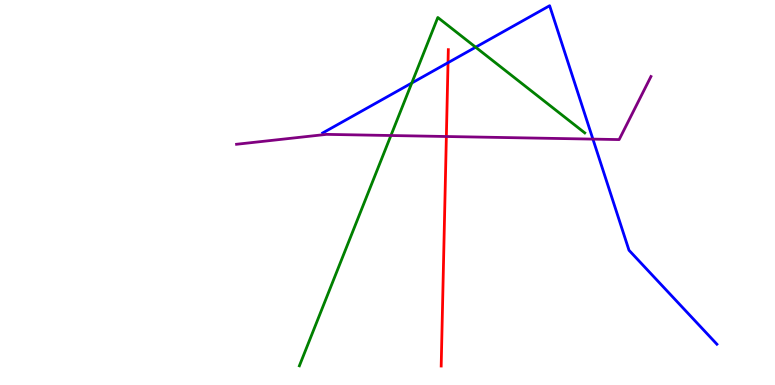[{'lines': ['blue', 'red'], 'intersections': [{'x': 5.78, 'y': 8.37}]}, {'lines': ['green', 'red'], 'intersections': []}, {'lines': ['purple', 'red'], 'intersections': [{'x': 5.76, 'y': 6.45}]}, {'lines': ['blue', 'green'], 'intersections': [{'x': 5.31, 'y': 7.84}, {'x': 6.14, 'y': 8.77}]}, {'lines': ['blue', 'purple'], 'intersections': [{'x': 7.65, 'y': 6.39}]}, {'lines': ['green', 'purple'], 'intersections': [{'x': 5.04, 'y': 6.48}]}]